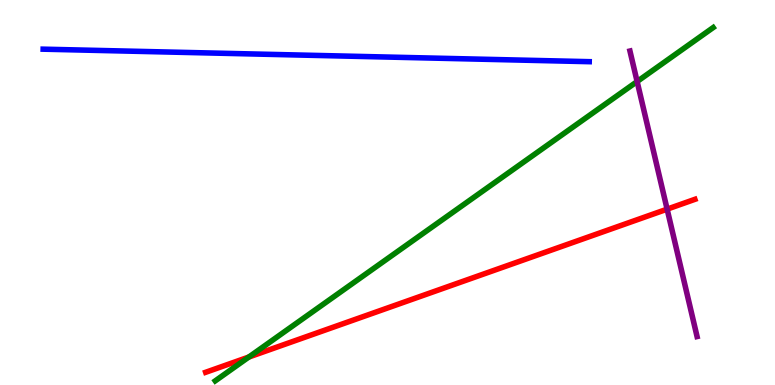[{'lines': ['blue', 'red'], 'intersections': []}, {'lines': ['green', 'red'], 'intersections': [{'x': 3.21, 'y': 0.726}]}, {'lines': ['purple', 'red'], 'intersections': [{'x': 8.61, 'y': 4.57}]}, {'lines': ['blue', 'green'], 'intersections': []}, {'lines': ['blue', 'purple'], 'intersections': []}, {'lines': ['green', 'purple'], 'intersections': [{'x': 8.22, 'y': 7.88}]}]